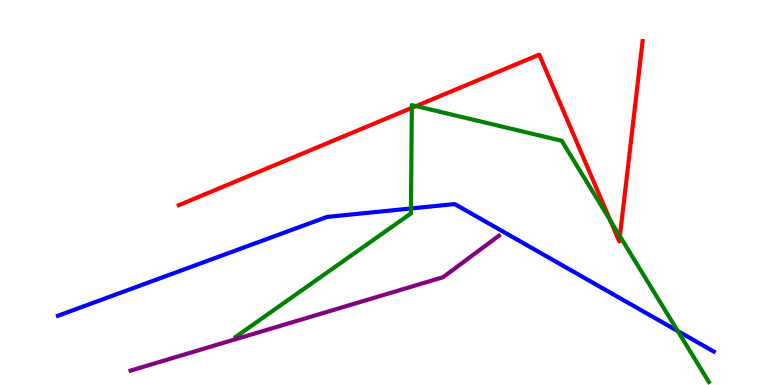[{'lines': ['blue', 'red'], 'intersections': []}, {'lines': ['green', 'red'], 'intersections': [{'x': 5.31, 'y': 7.2}, {'x': 5.37, 'y': 7.24}, {'x': 7.87, 'y': 4.27}, {'x': 8.0, 'y': 3.86}]}, {'lines': ['purple', 'red'], 'intersections': []}, {'lines': ['blue', 'green'], 'intersections': [{'x': 5.3, 'y': 4.58}, {'x': 8.75, 'y': 1.4}]}, {'lines': ['blue', 'purple'], 'intersections': []}, {'lines': ['green', 'purple'], 'intersections': []}]